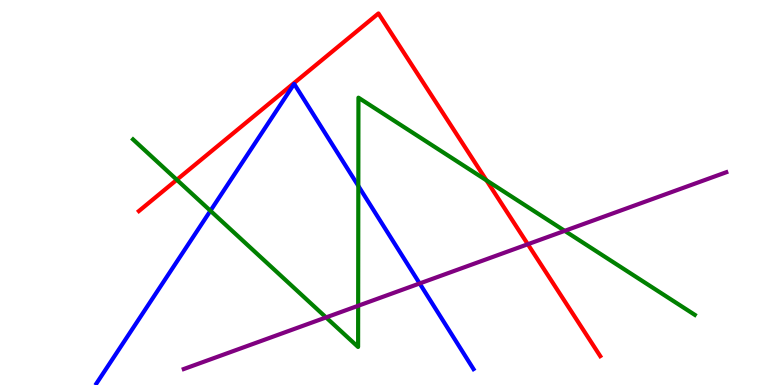[{'lines': ['blue', 'red'], 'intersections': []}, {'lines': ['green', 'red'], 'intersections': [{'x': 2.28, 'y': 5.33}, {'x': 6.28, 'y': 5.32}]}, {'lines': ['purple', 'red'], 'intersections': [{'x': 6.81, 'y': 3.66}]}, {'lines': ['blue', 'green'], 'intersections': [{'x': 2.72, 'y': 4.53}, {'x': 4.62, 'y': 5.17}]}, {'lines': ['blue', 'purple'], 'intersections': [{'x': 5.41, 'y': 2.64}]}, {'lines': ['green', 'purple'], 'intersections': [{'x': 4.21, 'y': 1.76}, {'x': 4.62, 'y': 2.06}, {'x': 7.29, 'y': 4.0}]}]